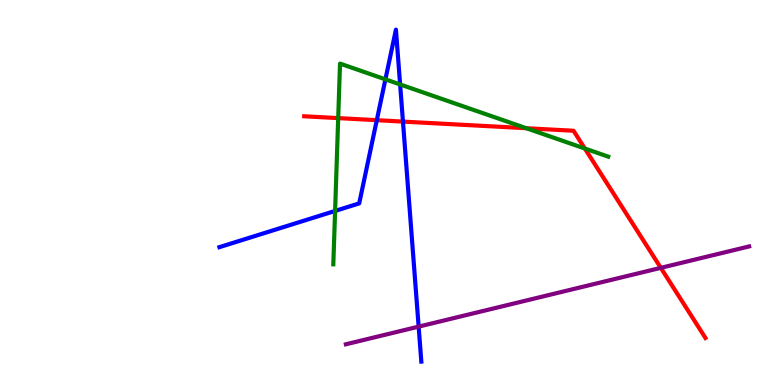[{'lines': ['blue', 'red'], 'intersections': [{'x': 4.86, 'y': 6.88}, {'x': 5.2, 'y': 6.84}]}, {'lines': ['green', 'red'], 'intersections': [{'x': 4.36, 'y': 6.93}, {'x': 6.79, 'y': 6.67}, {'x': 7.55, 'y': 6.14}]}, {'lines': ['purple', 'red'], 'intersections': [{'x': 8.53, 'y': 3.04}]}, {'lines': ['blue', 'green'], 'intersections': [{'x': 4.32, 'y': 4.52}, {'x': 4.97, 'y': 7.94}, {'x': 5.16, 'y': 7.81}]}, {'lines': ['blue', 'purple'], 'intersections': [{'x': 5.4, 'y': 1.52}]}, {'lines': ['green', 'purple'], 'intersections': []}]